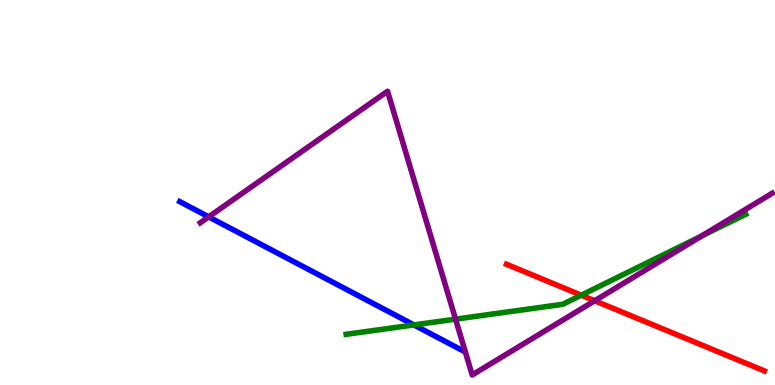[{'lines': ['blue', 'red'], 'intersections': []}, {'lines': ['green', 'red'], 'intersections': [{'x': 7.5, 'y': 2.33}]}, {'lines': ['purple', 'red'], 'intersections': [{'x': 7.67, 'y': 2.19}]}, {'lines': ['blue', 'green'], 'intersections': [{'x': 5.34, 'y': 1.56}]}, {'lines': ['blue', 'purple'], 'intersections': [{'x': 2.69, 'y': 4.37}]}, {'lines': ['green', 'purple'], 'intersections': [{'x': 5.88, 'y': 1.71}, {'x': 9.05, 'y': 3.87}]}]